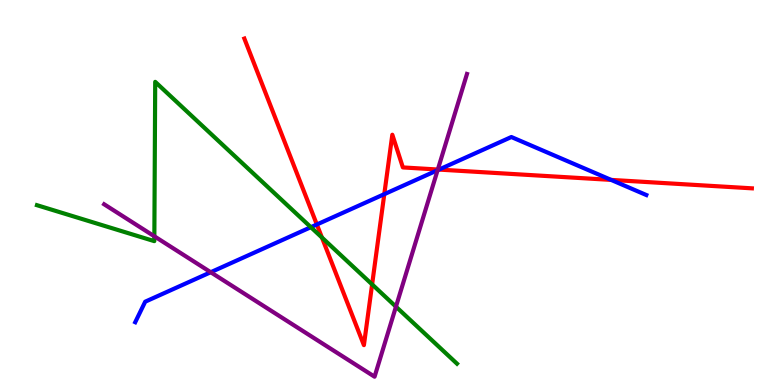[{'lines': ['blue', 'red'], 'intersections': [{'x': 4.09, 'y': 4.17}, {'x': 4.96, 'y': 4.96}, {'x': 5.66, 'y': 5.6}, {'x': 7.89, 'y': 5.33}]}, {'lines': ['green', 'red'], 'intersections': [{'x': 4.15, 'y': 3.83}, {'x': 4.8, 'y': 2.61}]}, {'lines': ['purple', 'red'], 'intersections': [{'x': 5.65, 'y': 5.6}]}, {'lines': ['blue', 'green'], 'intersections': [{'x': 4.01, 'y': 4.1}]}, {'lines': ['blue', 'purple'], 'intersections': [{'x': 2.72, 'y': 2.93}, {'x': 5.65, 'y': 5.58}]}, {'lines': ['green', 'purple'], 'intersections': [{'x': 1.99, 'y': 3.86}, {'x': 5.11, 'y': 2.03}]}]